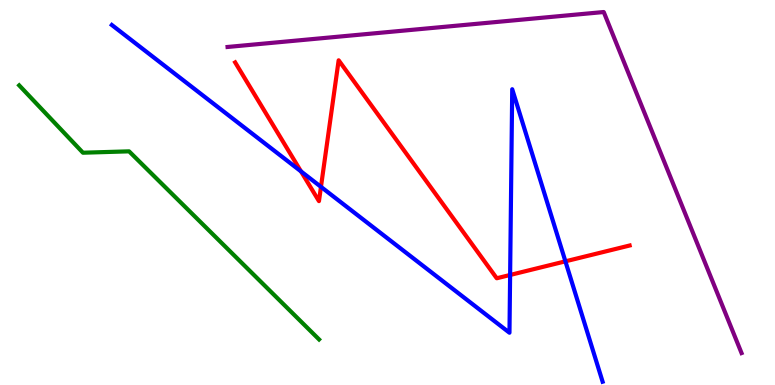[{'lines': ['blue', 'red'], 'intersections': [{'x': 3.88, 'y': 5.55}, {'x': 4.14, 'y': 5.15}, {'x': 6.58, 'y': 2.86}, {'x': 7.3, 'y': 3.21}]}, {'lines': ['green', 'red'], 'intersections': []}, {'lines': ['purple', 'red'], 'intersections': []}, {'lines': ['blue', 'green'], 'intersections': []}, {'lines': ['blue', 'purple'], 'intersections': []}, {'lines': ['green', 'purple'], 'intersections': []}]